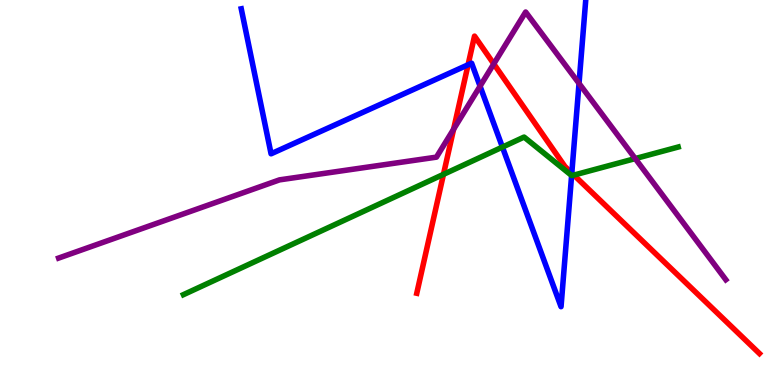[{'lines': ['blue', 'red'], 'intersections': [{'x': 6.04, 'y': 8.32}, {'x': 7.38, 'y': 5.5}]}, {'lines': ['green', 'red'], 'intersections': [{'x': 5.72, 'y': 5.47}, {'x': 7.4, 'y': 5.45}]}, {'lines': ['purple', 'red'], 'intersections': [{'x': 5.85, 'y': 6.64}, {'x': 6.37, 'y': 8.34}]}, {'lines': ['blue', 'green'], 'intersections': [{'x': 6.48, 'y': 6.18}, {'x': 7.38, 'y': 5.44}]}, {'lines': ['blue', 'purple'], 'intersections': [{'x': 6.19, 'y': 7.76}, {'x': 7.47, 'y': 7.83}]}, {'lines': ['green', 'purple'], 'intersections': [{'x': 8.2, 'y': 5.88}]}]